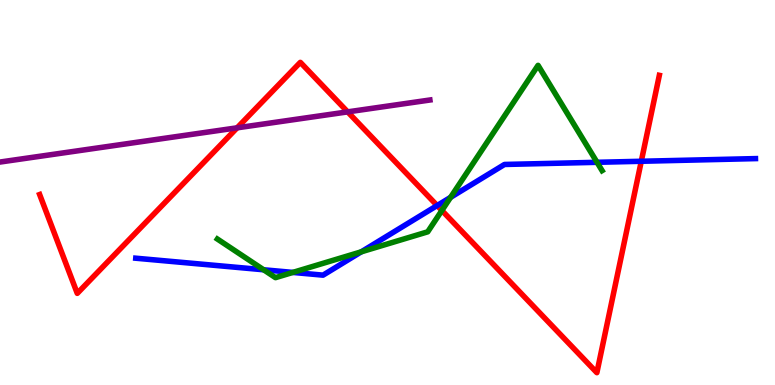[{'lines': ['blue', 'red'], 'intersections': [{'x': 5.64, 'y': 4.66}, {'x': 8.27, 'y': 5.81}]}, {'lines': ['green', 'red'], 'intersections': [{'x': 5.7, 'y': 4.53}]}, {'lines': ['purple', 'red'], 'intersections': [{'x': 3.06, 'y': 6.68}, {'x': 4.49, 'y': 7.09}]}, {'lines': ['blue', 'green'], 'intersections': [{'x': 3.4, 'y': 2.99}, {'x': 3.78, 'y': 2.92}, {'x': 4.66, 'y': 3.46}, {'x': 5.81, 'y': 4.87}, {'x': 7.7, 'y': 5.78}]}, {'lines': ['blue', 'purple'], 'intersections': []}, {'lines': ['green', 'purple'], 'intersections': []}]